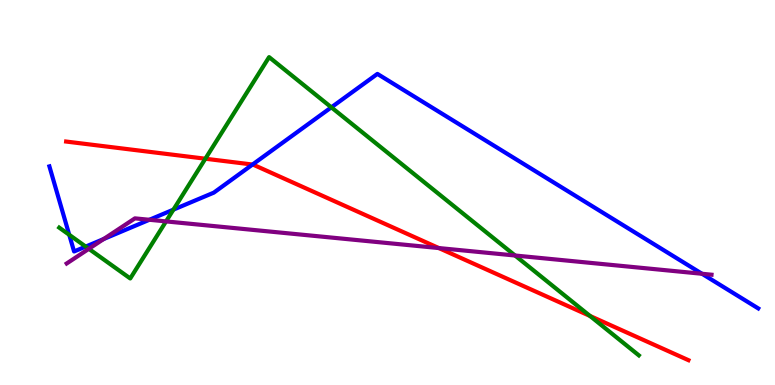[{'lines': ['blue', 'red'], 'intersections': [{'x': 3.26, 'y': 5.73}]}, {'lines': ['green', 'red'], 'intersections': [{'x': 2.65, 'y': 5.88}, {'x': 7.61, 'y': 1.79}]}, {'lines': ['purple', 'red'], 'intersections': [{'x': 5.66, 'y': 3.56}]}, {'lines': ['blue', 'green'], 'intersections': [{'x': 0.893, 'y': 3.9}, {'x': 1.11, 'y': 3.6}, {'x': 2.24, 'y': 4.55}, {'x': 4.28, 'y': 7.21}]}, {'lines': ['blue', 'purple'], 'intersections': [{'x': 1.34, 'y': 3.79}, {'x': 1.93, 'y': 4.29}, {'x': 9.06, 'y': 2.89}]}, {'lines': ['green', 'purple'], 'intersections': [{'x': 1.15, 'y': 3.54}, {'x': 2.14, 'y': 4.25}, {'x': 6.65, 'y': 3.36}]}]